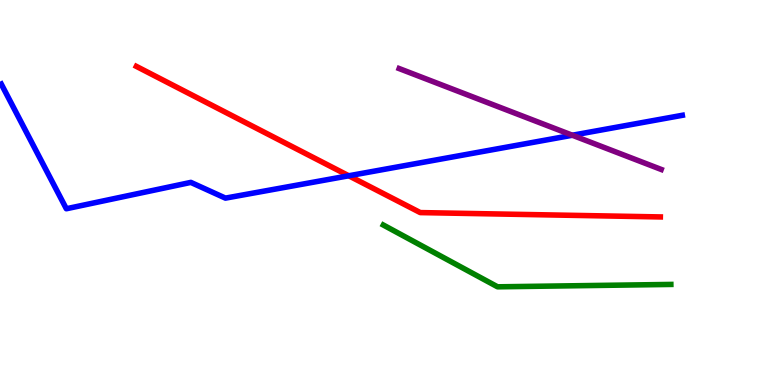[{'lines': ['blue', 'red'], 'intersections': [{'x': 4.5, 'y': 5.43}]}, {'lines': ['green', 'red'], 'intersections': []}, {'lines': ['purple', 'red'], 'intersections': []}, {'lines': ['blue', 'green'], 'intersections': []}, {'lines': ['blue', 'purple'], 'intersections': [{'x': 7.39, 'y': 6.49}]}, {'lines': ['green', 'purple'], 'intersections': []}]